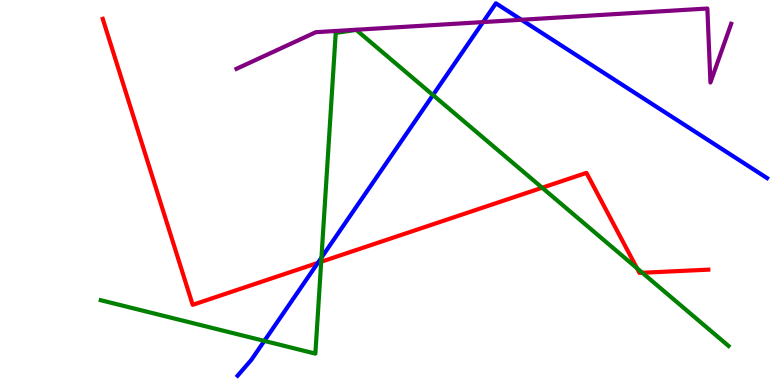[{'lines': ['blue', 'red'], 'intersections': [{'x': 4.1, 'y': 3.17}]}, {'lines': ['green', 'red'], 'intersections': [{'x': 4.14, 'y': 3.2}, {'x': 7.0, 'y': 5.12}, {'x': 8.22, 'y': 3.03}, {'x': 8.29, 'y': 2.92}]}, {'lines': ['purple', 'red'], 'intersections': []}, {'lines': ['blue', 'green'], 'intersections': [{'x': 3.41, 'y': 1.15}, {'x': 4.15, 'y': 3.31}, {'x': 5.59, 'y': 7.53}]}, {'lines': ['blue', 'purple'], 'intersections': [{'x': 6.23, 'y': 9.43}, {'x': 6.73, 'y': 9.49}]}, {'lines': ['green', 'purple'], 'intersections': []}]